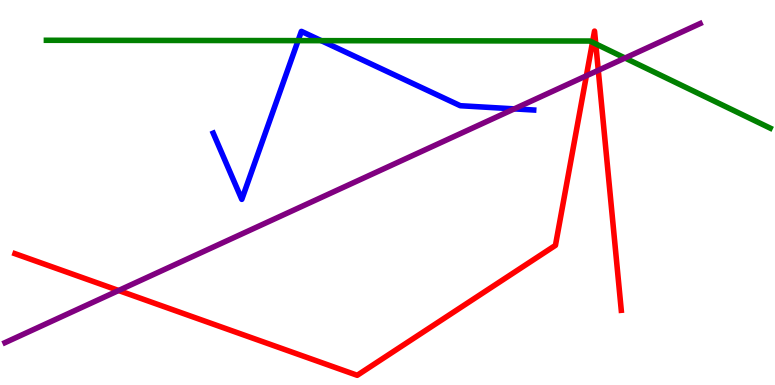[{'lines': ['blue', 'red'], 'intersections': []}, {'lines': ['green', 'red'], 'intersections': [{'x': 7.64, 'y': 8.9}, {'x': 7.69, 'y': 8.86}]}, {'lines': ['purple', 'red'], 'intersections': [{'x': 1.53, 'y': 2.45}, {'x': 7.57, 'y': 8.03}, {'x': 7.72, 'y': 8.17}]}, {'lines': ['blue', 'green'], 'intersections': [{'x': 3.85, 'y': 8.94}, {'x': 4.14, 'y': 8.94}]}, {'lines': ['blue', 'purple'], 'intersections': [{'x': 6.64, 'y': 7.17}]}, {'lines': ['green', 'purple'], 'intersections': [{'x': 8.06, 'y': 8.49}]}]